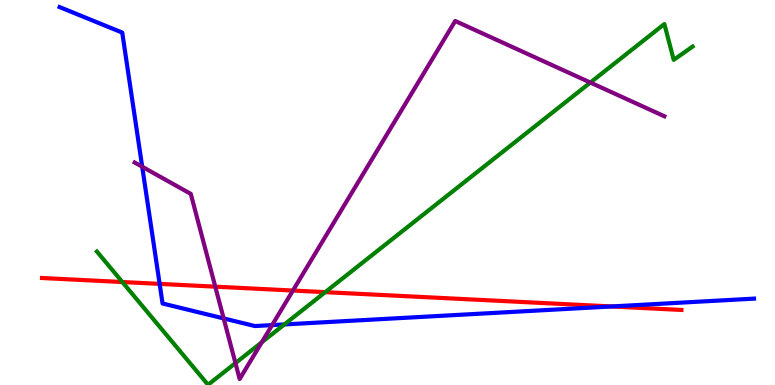[{'lines': ['blue', 'red'], 'intersections': [{'x': 2.06, 'y': 2.63}, {'x': 7.89, 'y': 2.04}]}, {'lines': ['green', 'red'], 'intersections': [{'x': 1.58, 'y': 2.67}, {'x': 4.2, 'y': 2.41}]}, {'lines': ['purple', 'red'], 'intersections': [{'x': 2.78, 'y': 2.55}, {'x': 3.78, 'y': 2.45}]}, {'lines': ['blue', 'green'], 'intersections': [{'x': 3.67, 'y': 1.57}]}, {'lines': ['blue', 'purple'], 'intersections': [{'x': 1.83, 'y': 5.67}, {'x': 2.89, 'y': 1.73}, {'x': 3.51, 'y': 1.56}]}, {'lines': ['green', 'purple'], 'intersections': [{'x': 3.04, 'y': 0.569}, {'x': 3.38, 'y': 1.11}, {'x': 7.62, 'y': 7.86}]}]